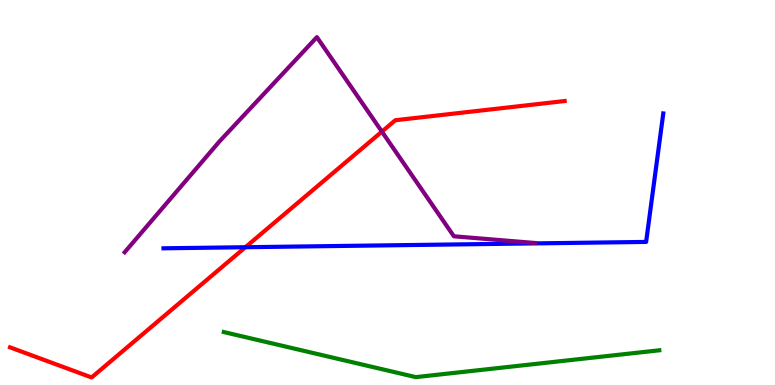[{'lines': ['blue', 'red'], 'intersections': [{'x': 3.17, 'y': 3.58}]}, {'lines': ['green', 'red'], 'intersections': []}, {'lines': ['purple', 'red'], 'intersections': [{'x': 4.93, 'y': 6.58}]}, {'lines': ['blue', 'green'], 'intersections': []}, {'lines': ['blue', 'purple'], 'intersections': []}, {'lines': ['green', 'purple'], 'intersections': []}]